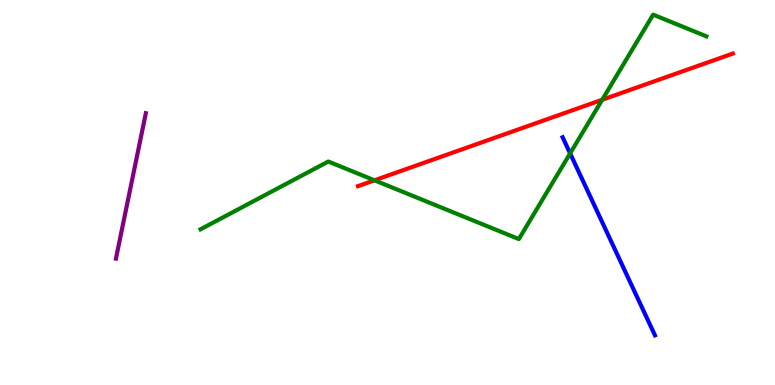[{'lines': ['blue', 'red'], 'intersections': []}, {'lines': ['green', 'red'], 'intersections': [{'x': 4.83, 'y': 5.32}, {'x': 7.77, 'y': 7.41}]}, {'lines': ['purple', 'red'], 'intersections': []}, {'lines': ['blue', 'green'], 'intersections': [{'x': 7.36, 'y': 6.02}]}, {'lines': ['blue', 'purple'], 'intersections': []}, {'lines': ['green', 'purple'], 'intersections': []}]